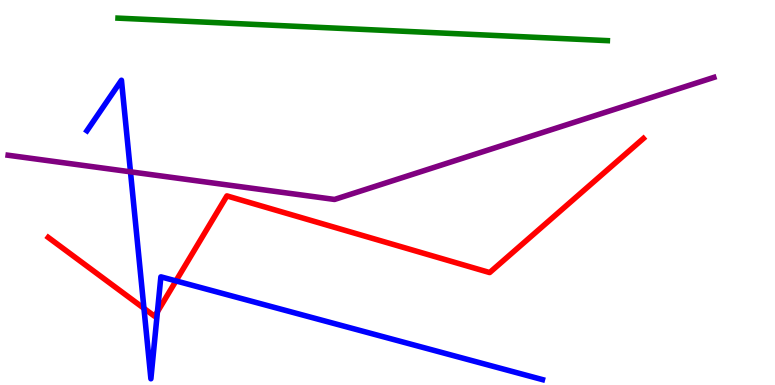[{'lines': ['blue', 'red'], 'intersections': [{'x': 1.86, 'y': 1.99}, {'x': 2.03, 'y': 1.9}, {'x': 2.27, 'y': 2.7}]}, {'lines': ['green', 'red'], 'intersections': []}, {'lines': ['purple', 'red'], 'intersections': []}, {'lines': ['blue', 'green'], 'intersections': []}, {'lines': ['blue', 'purple'], 'intersections': [{'x': 1.68, 'y': 5.54}]}, {'lines': ['green', 'purple'], 'intersections': []}]